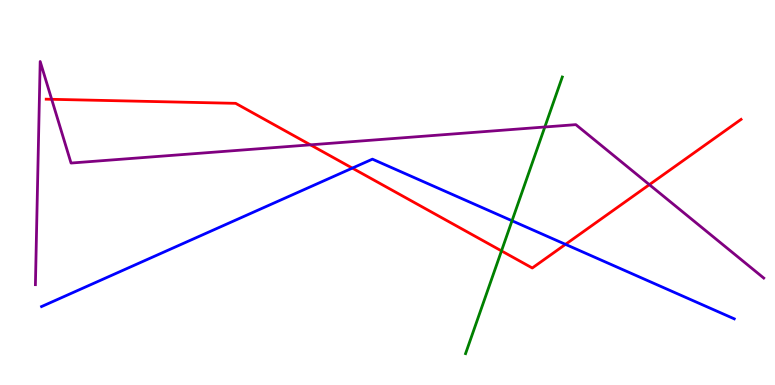[{'lines': ['blue', 'red'], 'intersections': [{'x': 4.55, 'y': 5.63}, {'x': 7.3, 'y': 3.65}]}, {'lines': ['green', 'red'], 'intersections': [{'x': 6.47, 'y': 3.48}]}, {'lines': ['purple', 'red'], 'intersections': [{'x': 0.667, 'y': 7.42}, {'x': 4.01, 'y': 6.24}, {'x': 8.38, 'y': 5.2}]}, {'lines': ['blue', 'green'], 'intersections': [{'x': 6.61, 'y': 4.27}]}, {'lines': ['blue', 'purple'], 'intersections': []}, {'lines': ['green', 'purple'], 'intersections': [{'x': 7.03, 'y': 6.7}]}]